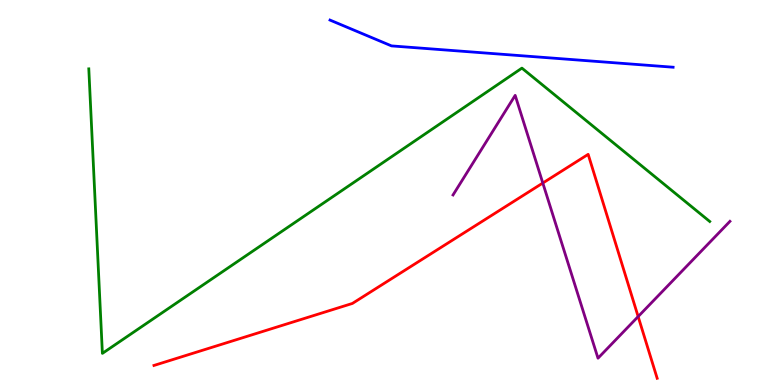[{'lines': ['blue', 'red'], 'intersections': []}, {'lines': ['green', 'red'], 'intersections': []}, {'lines': ['purple', 'red'], 'intersections': [{'x': 7.0, 'y': 5.25}, {'x': 8.23, 'y': 1.78}]}, {'lines': ['blue', 'green'], 'intersections': []}, {'lines': ['blue', 'purple'], 'intersections': []}, {'lines': ['green', 'purple'], 'intersections': []}]